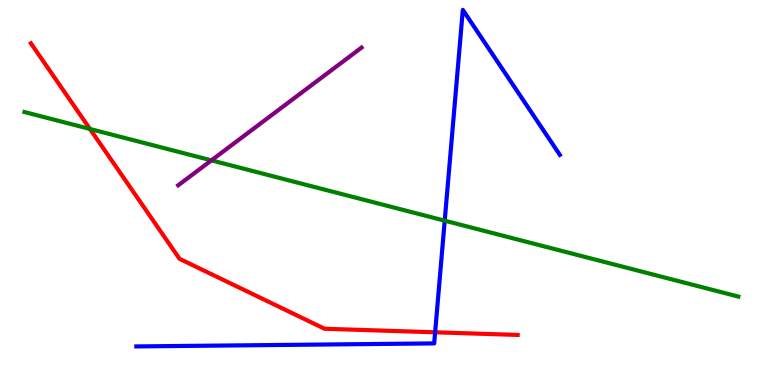[{'lines': ['blue', 'red'], 'intersections': [{'x': 5.61, 'y': 1.37}]}, {'lines': ['green', 'red'], 'intersections': [{'x': 1.16, 'y': 6.65}]}, {'lines': ['purple', 'red'], 'intersections': []}, {'lines': ['blue', 'green'], 'intersections': [{'x': 5.74, 'y': 4.27}]}, {'lines': ['blue', 'purple'], 'intersections': []}, {'lines': ['green', 'purple'], 'intersections': [{'x': 2.73, 'y': 5.83}]}]